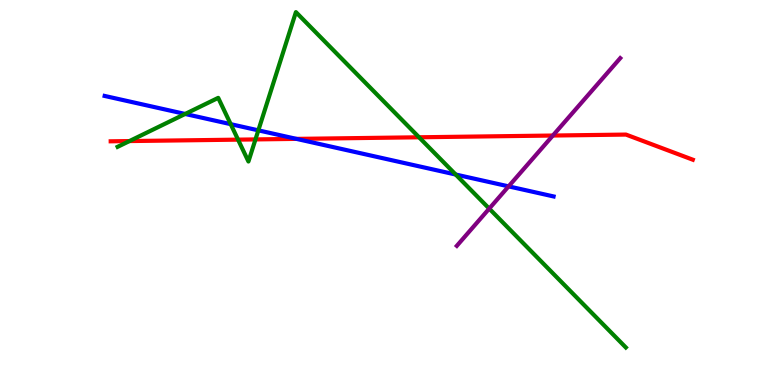[{'lines': ['blue', 'red'], 'intersections': [{'x': 3.83, 'y': 6.39}]}, {'lines': ['green', 'red'], 'intersections': [{'x': 1.67, 'y': 6.34}, {'x': 3.07, 'y': 6.37}, {'x': 3.3, 'y': 6.38}, {'x': 5.41, 'y': 6.43}]}, {'lines': ['purple', 'red'], 'intersections': [{'x': 7.13, 'y': 6.48}]}, {'lines': ['blue', 'green'], 'intersections': [{'x': 2.39, 'y': 7.04}, {'x': 2.98, 'y': 6.77}, {'x': 3.33, 'y': 6.61}, {'x': 5.88, 'y': 5.47}]}, {'lines': ['blue', 'purple'], 'intersections': [{'x': 6.56, 'y': 5.16}]}, {'lines': ['green', 'purple'], 'intersections': [{'x': 6.31, 'y': 4.58}]}]